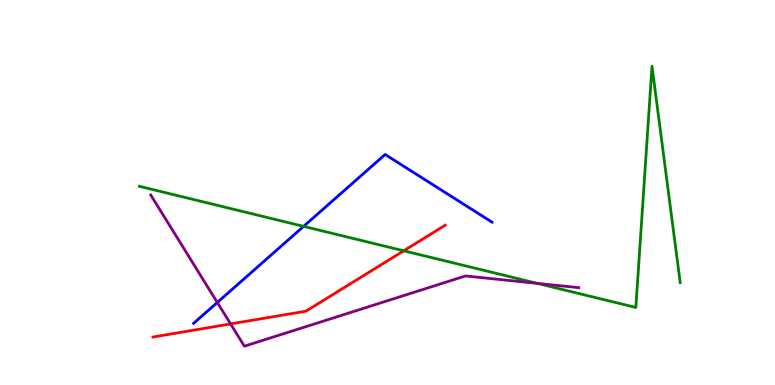[{'lines': ['blue', 'red'], 'intersections': []}, {'lines': ['green', 'red'], 'intersections': [{'x': 5.21, 'y': 3.49}]}, {'lines': ['purple', 'red'], 'intersections': [{'x': 2.98, 'y': 1.59}]}, {'lines': ['blue', 'green'], 'intersections': [{'x': 3.92, 'y': 4.12}]}, {'lines': ['blue', 'purple'], 'intersections': [{'x': 2.8, 'y': 2.14}]}, {'lines': ['green', 'purple'], 'intersections': [{'x': 6.93, 'y': 2.64}]}]